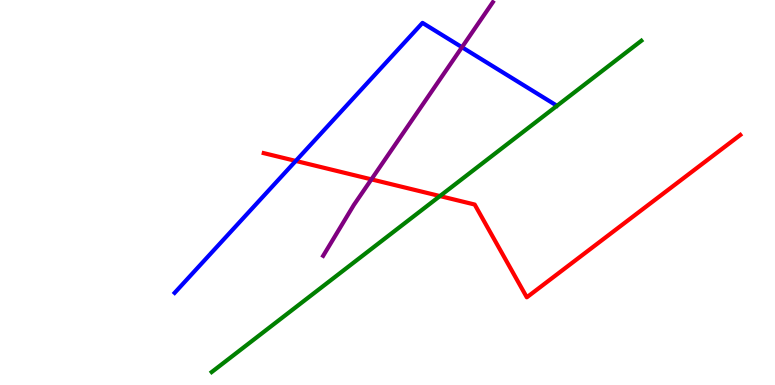[{'lines': ['blue', 'red'], 'intersections': [{'x': 3.82, 'y': 5.82}]}, {'lines': ['green', 'red'], 'intersections': [{'x': 5.68, 'y': 4.91}]}, {'lines': ['purple', 'red'], 'intersections': [{'x': 4.79, 'y': 5.34}]}, {'lines': ['blue', 'green'], 'intersections': []}, {'lines': ['blue', 'purple'], 'intersections': [{'x': 5.96, 'y': 8.77}]}, {'lines': ['green', 'purple'], 'intersections': []}]